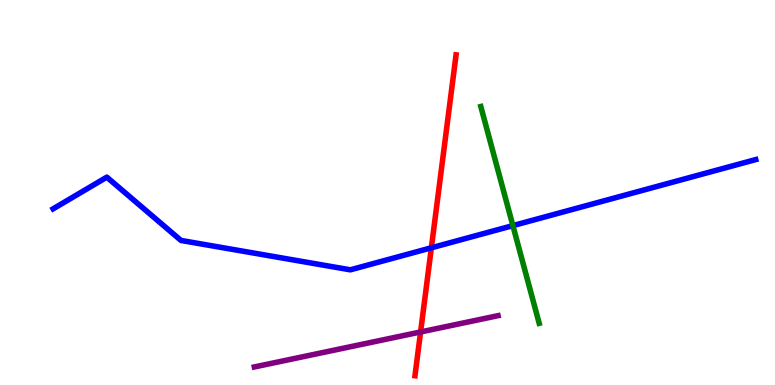[{'lines': ['blue', 'red'], 'intersections': [{'x': 5.57, 'y': 3.56}]}, {'lines': ['green', 'red'], 'intersections': []}, {'lines': ['purple', 'red'], 'intersections': [{'x': 5.43, 'y': 1.38}]}, {'lines': ['blue', 'green'], 'intersections': [{'x': 6.62, 'y': 4.14}]}, {'lines': ['blue', 'purple'], 'intersections': []}, {'lines': ['green', 'purple'], 'intersections': []}]